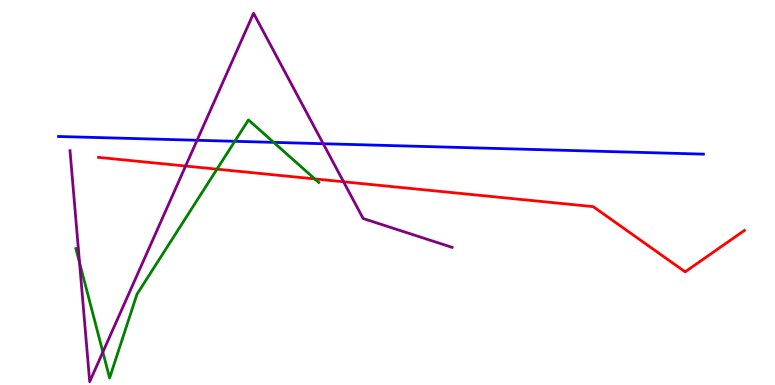[{'lines': ['blue', 'red'], 'intersections': []}, {'lines': ['green', 'red'], 'intersections': [{'x': 2.8, 'y': 5.61}, {'x': 4.06, 'y': 5.35}]}, {'lines': ['purple', 'red'], 'intersections': [{'x': 2.39, 'y': 5.69}, {'x': 4.43, 'y': 5.28}]}, {'lines': ['blue', 'green'], 'intersections': [{'x': 3.03, 'y': 6.33}, {'x': 3.53, 'y': 6.3}]}, {'lines': ['blue', 'purple'], 'intersections': [{'x': 2.54, 'y': 6.36}, {'x': 4.17, 'y': 6.27}]}, {'lines': ['green', 'purple'], 'intersections': [{'x': 1.03, 'y': 3.18}, {'x': 1.33, 'y': 0.855}]}]